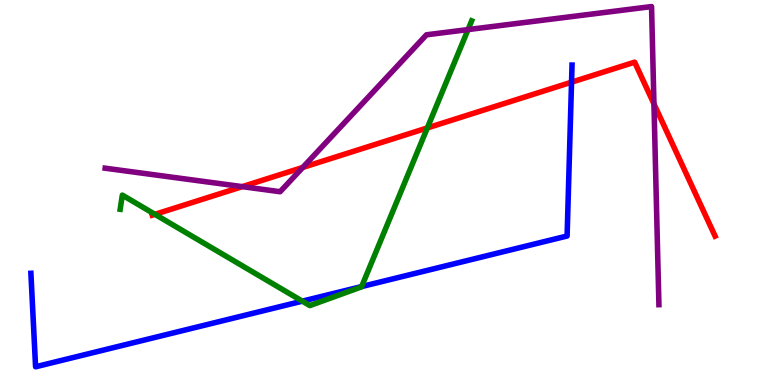[{'lines': ['blue', 'red'], 'intersections': [{'x': 7.37, 'y': 7.87}]}, {'lines': ['green', 'red'], 'intersections': [{'x': 2.0, 'y': 4.43}, {'x': 5.51, 'y': 6.68}]}, {'lines': ['purple', 'red'], 'intersections': [{'x': 3.13, 'y': 5.15}, {'x': 3.91, 'y': 5.65}, {'x': 8.44, 'y': 7.3}]}, {'lines': ['blue', 'green'], 'intersections': [{'x': 3.9, 'y': 2.18}, {'x': 4.67, 'y': 2.56}]}, {'lines': ['blue', 'purple'], 'intersections': []}, {'lines': ['green', 'purple'], 'intersections': [{'x': 6.04, 'y': 9.23}]}]